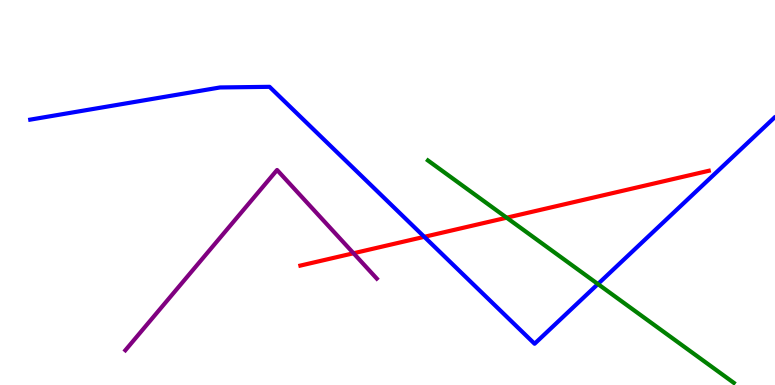[{'lines': ['blue', 'red'], 'intersections': [{'x': 5.47, 'y': 3.85}]}, {'lines': ['green', 'red'], 'intersections': [{'x': 6.54, 'y': 4.35}]}, {'lines': ['purple', 'red'], 'intersections': [{'x': 4.56, 'y': 3.42}]}, {'lines': ['blue', 'green'], 'intersections': [{'x': 7.72, 'y': 2.62}]}, {'lines': ['blue', 'purple'], 'intersections': []}, {'lines': ['green', 'purple'], 'intersections': []}]